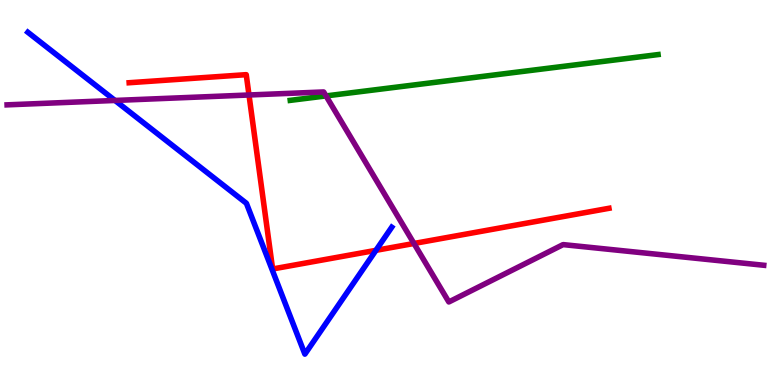[{'lines': ['blue', 'red'], 'intersections': [{'x': 4.85, 'y': 3.5}]}, {'lines': ['green', 'red'], 'intersections': []}, {'lines': ['purple', 'red'], 'intersections': [{'x': 3.21, 'y': 7.53}, {'x': 5.34, 'y': 3.68}]}, {'lines': ['blue', 'green'], 'intersections': []}, {'lines': ['blue', 'purple'], 'intersections': [{'x': 1.48, 'y': 7.39}]}, {'lines': ['green', 'purple'], 'intersections': [{'x': 4.21, 'y': 7.51}]}]